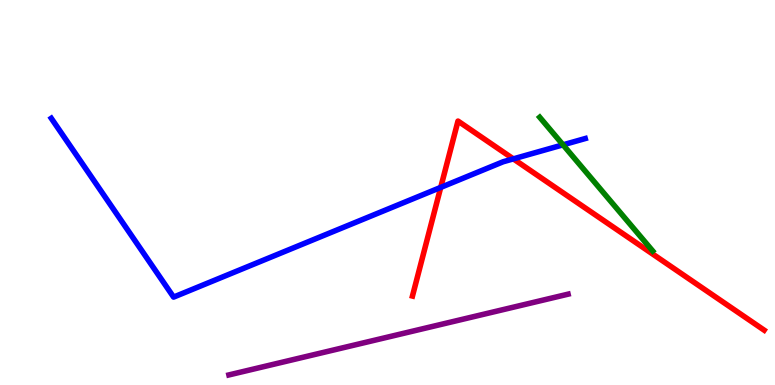[{'lines': ['blue', 'red'], 'intersections': [{'x': 5.69, 'y': 5.13}, {'x': 6.62, 'y': 5.87}]}, {'lines': ['green', 'red'], 'intersections': []}, {'lines': ['purple', 'red'], 'intersections': []}, {'lines': ['blue', 'green'], 'intersections': [{'x': 7.26, 'y': 6.24}]}, {'lines': ['blue', 'purple'], 'intersections': []}, {'lines': ['green', 'purple'], 'intersections': []}]